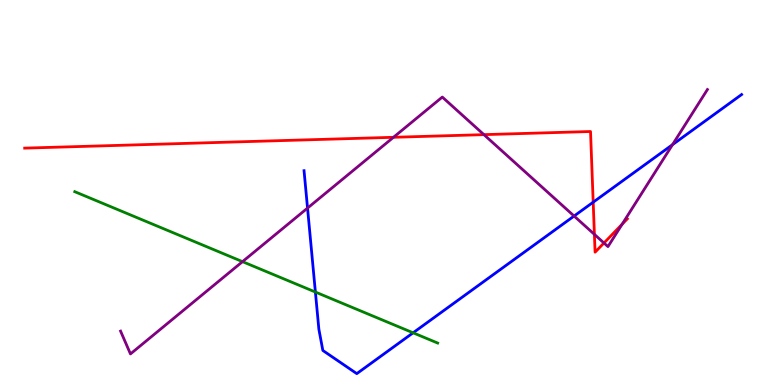[{'lines': ['blue', 'red'], 'intersections': [{'x': 7.65, 'y': 4.75}]}, {'lines': ['green', 'red'], 'intersections': []}, {'lines': ['purple', 'red'], 'intersections': [{'x': 5.08, 'y': 6.43}, {'x': 6.24, 'y': 6.5}, {'x': 7.67, 'y': 3.91}, {'x': 7.79, 'y': 3.69}, {'x': 8.03, 'y': 4.18}]}, {'lines': ['blue', 'green'], 'intersections': [{'x': 4.07, 'y': 2.41}, {'x': 5.33, 'y': 1.36}]}, {'lines': ['blue', 'purple'], 'intersections': [{'x': 3.97, 'y': 4.6}, {'x': 7.41, 'y': 4.39}, {'x': 8.68, 'y': 6.24}]}, {'lines': ['green', 'purple'], 'intersections': [{'x': 3.13, 'y': 3.2}]}]